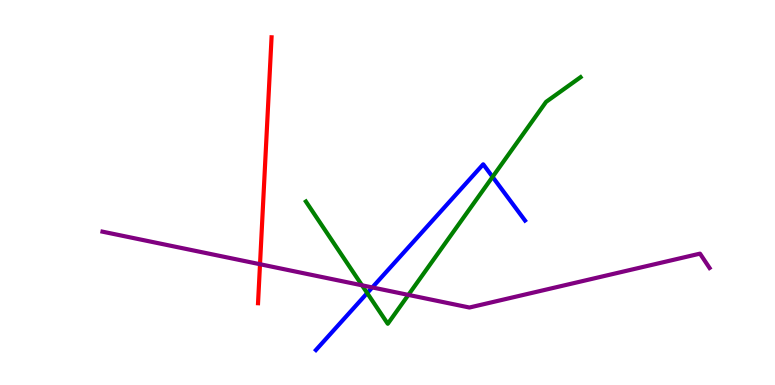[{'lines': ['blue', 'red'], 'intersections': []}, {'lines': ['green', 'red'], 'intersections': []}, {'lines': ['purple', 'red'], 'intersections': [{'x': 3.35, 'y': 3.14}]}, {'lines': ['blue', 'green'], 'intersections': [{'x': 4.74, 'y': 2.39}, {'x': 6.36, 'y': 5.41}]}, {'lines': ['blue', 'purple'], 'intersections': [{'x': 4.8, 'y': 2.53}]}, {'lines': ['green', 'purple'], 'intersections': [{'x': 4.67, 'y': 2.59}, {'x': 5.27, 'y': 2.34}]}]